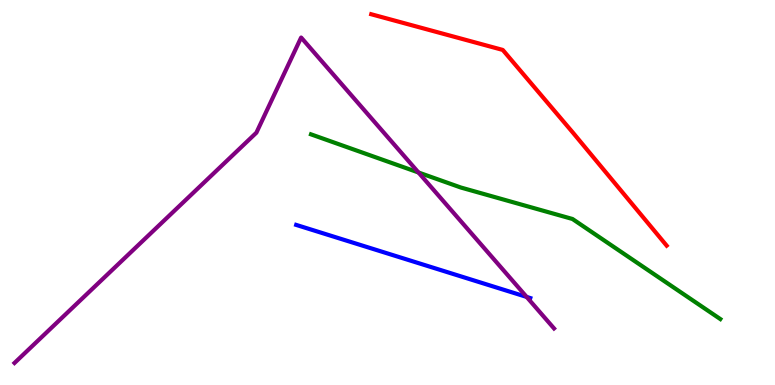[{'lines': ['blue', 'red'], 'intersections': []}, {'lines': ['green', 'red'], 'intersections': []}, {'lines': ['purple', 'red'], 'intersections': []}, {'lines': ['blue', 'green'], 'intersections': []}, {'lines': ['blue', 'purple'], 'intersections': [{'x': 6.8, 'y': 2.29}]}, {'lines': ['green', 'purple'], 'intersections': [{'x': 5.4, 'y': 5.52}]}]